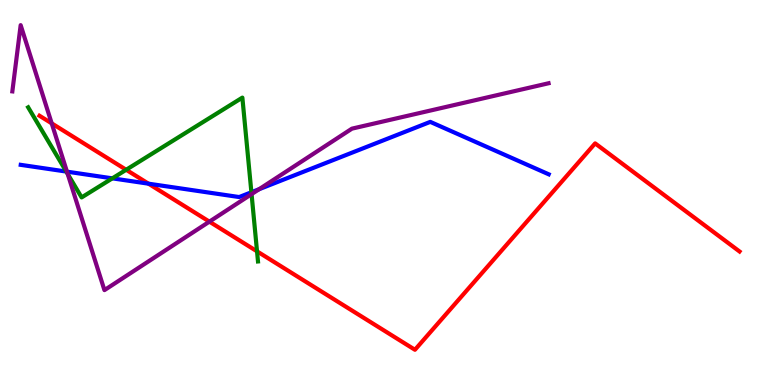[{'lines': ['blue', 'red'], 'intersections': [{'x': 1.92, 'y': 5.23}]}, {'lines': ['green', 'red'], 'intersections': [{'x': 1.63, 'y': 5.59}, {'x': 3.32, 'y': 3.47}]}, {'lines': ['purple', 'red'], 'intersections': [{'x': 0.667, 'y': 6.8}, {'x': 2.7, 'y': 4.24}]}, {'lines': ['blue', 'green'], 'intersections': [{'x': 0.855, 'y': 5.54}, {'x': 1.45, 'y': 5.37}, {'x': 3.24, 'y': 5.01}]}, {'lines': ['blue', 'purple'], 'intersections': [{'x': 0.864, 'y': 5.54}, {'x': 3.34, 'y': 5.09}]}, {'lines': ['green', 'purple'], 'intersections': [{'x': 0.874, 'y': 5.48}, {'x': 3.25, 'y': 4.96}]}]